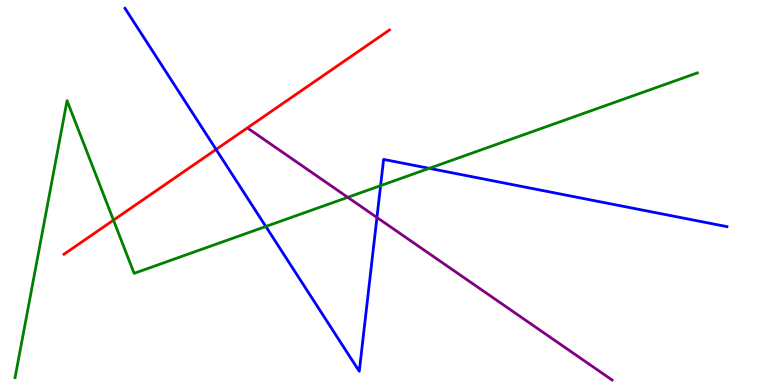[{'lines': ['blue', 'red'], 'intersections': [{'x': 2.79, 'y': 6.12}]}, {'lines': ['green', 'red'], 'intersections': [{'x': 1.46, 'y': 4.28}]}, {'lines': ['purple', 'red'], 'intersections': []}, {'lines': ['blue', 'green'], 'intersections': [{'x': 3.43, 'y': 4.12}, {'x': 4.91, 'y': 5.18}, {'x': 5.54, 'y': 5.63}]}, {'lines': ['blue', 'purple'], 'intersections': [{'x': 4.86, 'y': 4.35}]}, {'lines': ['green', 'purple'], 'intersections': [{'x': 4.49, 'y': 4.87}]}]